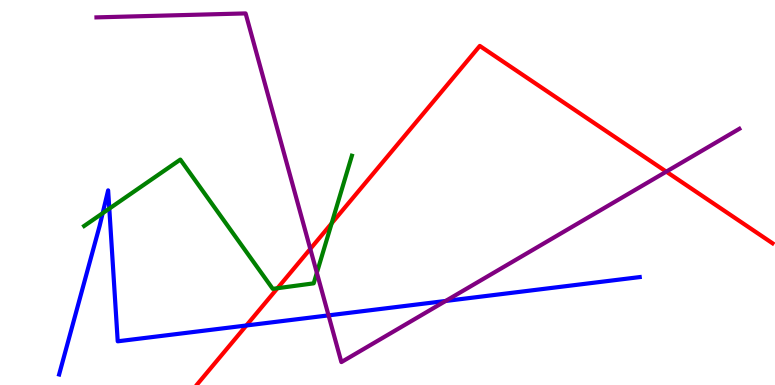[{'lines': ['blue', 'red'], 'intersections': [{'x': 3.18, 'y': 1.55}]}, {'lines': ['green', 'red'], 'intersections': [{'x': 3.58, 'y': 2.51}, {'x': 4.28, 'y': 4.2}]}, {'lines': ['purple', 'red'], 'intersections': [{'x': 4.0, 'y': 3.53}, {'x': 8.6, 'y': 5.54}]}, {'lines': ['blue', 'green'], 'intersections': [{'x': 1.32, 'y': 4.46}, {'x': 1.41, 'y': 4.58}]}, {'lines': ['blue', 'purple'], 'intersections': [{'x': 4.24, 'y': 1.81}, {'x': 5.75, 'y': 2.18}]}, {'lines': ['green', 'purple'], 'intersections': [{'x': 4.09, 'y': 2.91}]}]